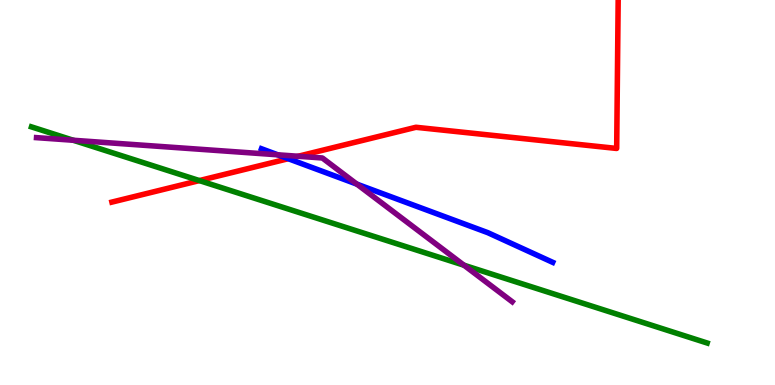[{'lines': ['blue', 'red'], 'intersections': [{'x': 3.72, 'y': 5.88}]}, {'lines': ['green', 'red'], 'intersections': [{'x': 2.57, 'y': 5.31}]}, {'lines': ['purple', 'red'], 'intersections': [{'x': 3.85, 'y': 5.94}]}, {'lines': ['blue', 'green'], 'intersections': []}, {'lines': ['blue', 'purple'], 'intersections': [{'x': 3.58, 'y': 5.98}, {'x': 4.6, 'y': 5.22}]}, {'lines': ['green', 'purple'], 'intersections': [{'x': 0.946, 'y': 6.36}, {'x': 5.99, 'y': 3.11}]}]